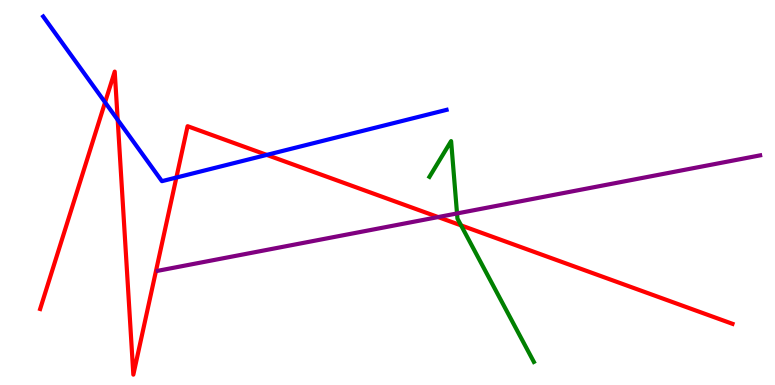[{'lines': ['blue', 'red'], 'intersections': [{'x': 1.36, 'y': 7.34}, {'x': 1.52, 'y': 6.89}, {'x': 2.28, 'y': 5.39}, {'x': 3.44, 'y': 5.98}]}, {'lines': ['green', 'red'], 'intersections': [{'x': 5.95, 'y': 4.15}]}, {'lines': ['purple', 'red'], 'intersections': [{'x': 5.65, 'y': 4.36}]}, {'lines': ['blue', 'green'], 'intersections': []}, {'lines': ['blue', 'purple'], 'intersections': []}, {'lines': ['green', 'purple'], 'intersections': [{'x': 5.9, 'y': 4.46}]}]